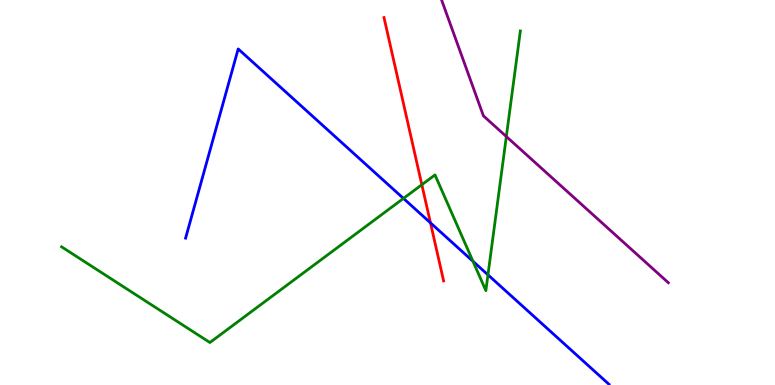[{'lines': ['blue', 'red'], 'intersections': [{'x': 5.55, 'y': 4.21}]}, {'lines': ['green', 'red'], 'intersections': [{'x': 5.44, 'y': 5.2}]}, {'lines': ['purple', 'red'], 'intersections': []}, {'lines': ['blue', 'green'], 'intersections': [{'x': 5.21, 'y': 4.85}, {'x': 6.1, 'y': 3.21}, {'x': 6.3, 'y': 2.86}]}, {'lines': ['blue', 'purple'], 'intersections': []}, {'lines': ['green', 'purple'], 'intersections': [{'x': 6.53, 'y': 6.45}]}]